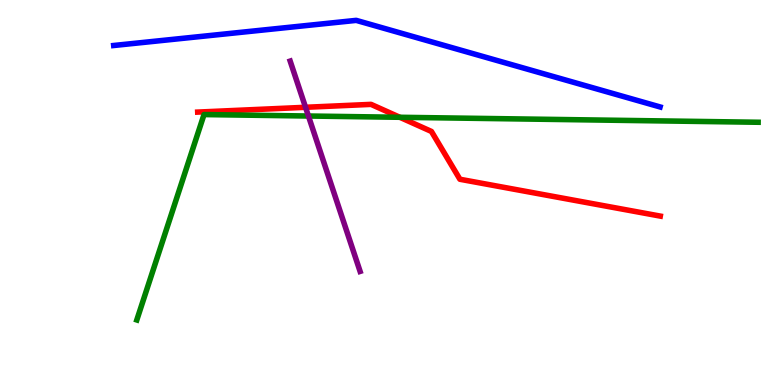[{'lines': ['blue', 'red'], 'intersections': []}, {'lines': ['green', 'red'], 'intersections': [{'x': 5.16, 'y': 6.95}]}, {'lines': ['purple', 'red'], 'intersections': [{'x': 3.94, 'y': 7.21}]}, {'lines': ['blue', 'green'], 'intersections': []}, {'lines': ['blue', 'purple'], 'intersections': []}, {'lines': ['green', 'purple'], 'intersections': [{'x': 3.98, 'y': 6.99}]}]